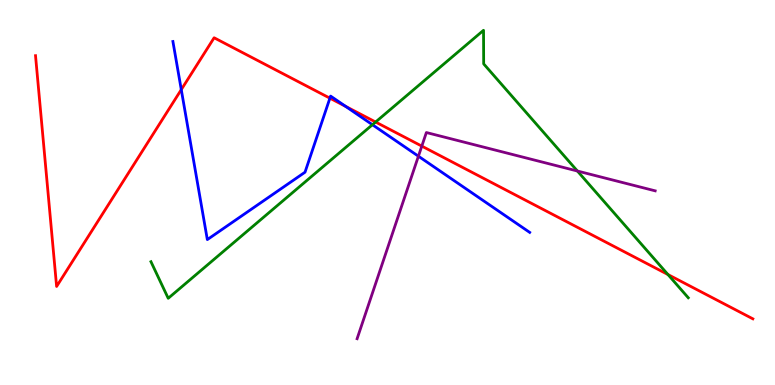[{'lines': ['blue', 'red'], 'intersections': [{'x': 2.34, 'y': 7.67}, {'x': 4.26, 'y': 7.45}, {'x': 4.46, 'y': 7.24}]}, {'lines': ['green', 'red'], 'intersections': [{'x': 4.85, 'y': 6.83}, {'x': 8.62, 'y': 2.87}]}, {'lines': ['purple', 'red'], 'intersections': [{'x': 5.44, 'y': 6.2}]}, {'lines': ['blue', 'green'], 'intersections': [{'x': 4.81, 'y': 6.76}]}, {'lines': ['blue', 'purple'], 'intersections': [{'x': 5.4, 'y': 5.94}]}, {'lines': ['green', 'purple'], 'intersections': [{'x': 7.45, 'y': 5.56}]}]